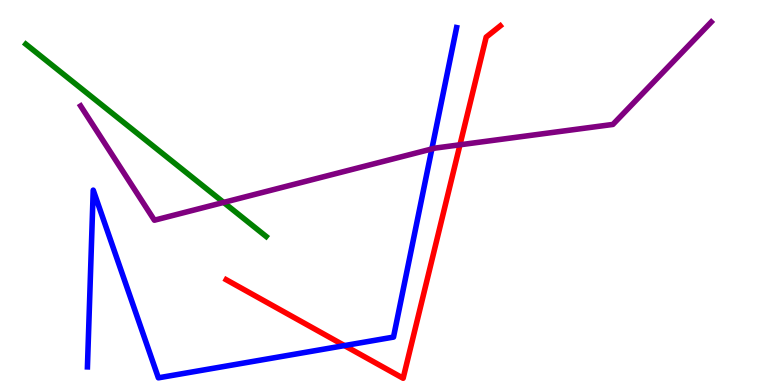[{'lines': ['blue', 'red'], 'intersections': [{'x': 4.44, 'y': 1.02}]}, {'lines': ['green', 'red'], 'intersections': []}, {'lines': ['purple', 'red'], 'intersections': [{'x': 5.94, 'y': 6.24}]}, {'lines': ['blue', 'green'], 'intersections': []}, {'lines': ['blue', 'purple'], 'intersections': [{'x': 5.57, 'y': 6.13}]}, {'lines': ['green', 'purple'], 'intersections': [{'x': 2.89, 'y': 4.74}]}]